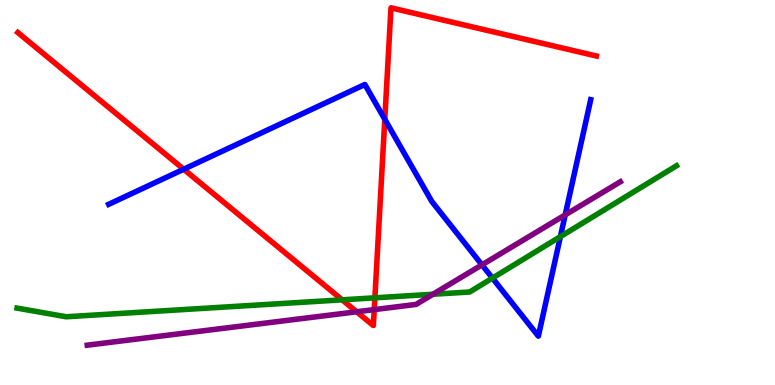[{'lines': ['blue', 'red'], 'intersections': [{'x': 2.37, 'y': 5.6}, {'x': 4.97, 'y': 6.9}]}, {'lines': ['green', 'red'], 'intersections': [{'x': 4.41, 'y': 2.21}, {'x': 4.84, 'y': 2.26}]}, {'lines': ['purple', 'red'], 'intersections': [{'x': 4.6, 'y': 1.9}, {'x': 4.83, 'y': 1.96}]}, {'lines': ['blue', 'green'], 'intersections': [{'x': 6.35, 'y': 2.78}, {'x': 7.23, 'y': 3.85}]}, {'lines': ['blue', 'purple'], 'intersections': [{'x': 6.22, 'y': 3.12}, {'x': 7.29, 'y': 4.42}]}, {'lines': ['green', 'purple'], 'intersections': [{'x': 5.59, 'y': 2.36}]}]